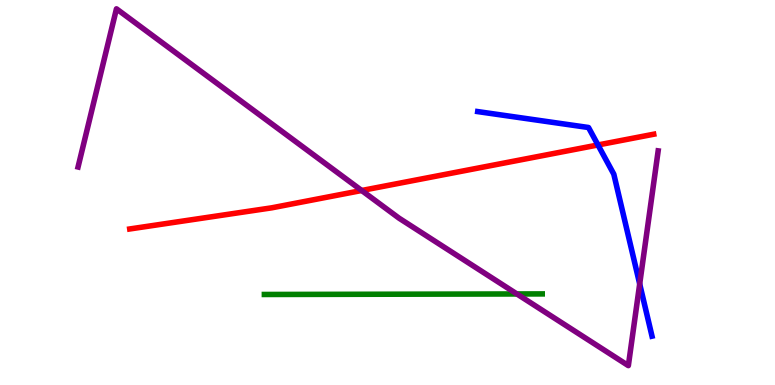[{'lines': ['blue', 'red'], 'intersections': [{'x': 7.72, 'y': 6.23}]}, {'lines': ['green', 'red'], 'intersections': []}, {'lines': ['purple', 'red'], 'intersections': [{'x': 4.67, 'y': 5.05}]}, {'lines': ['blue', 'green'], 'intersections': []}, {'lines': ['blue', 'purple'], 'intersections': [{'x': 8.25, 'y': 2.62}]}, {'lines': ['green', 'purple'], 'intersections': [{'x': 6.67, 'y': 2.36}]}]